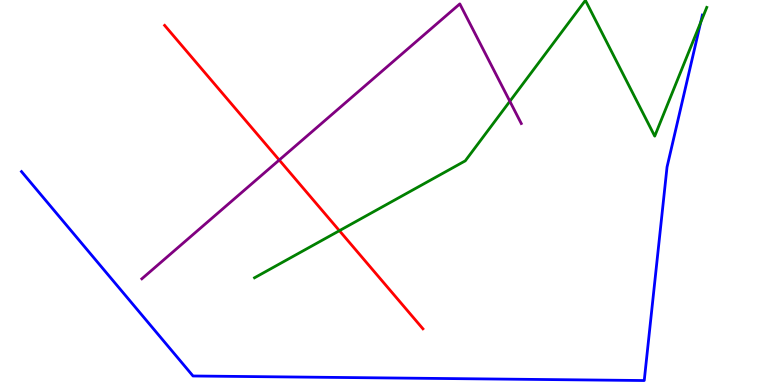[{'lines': ['blue', 'red'], 'intersections': []}, {'lines': ['green', 'red'], 'intersections': [{'x': 4.38, 'y': 4.01}]}, {'lines': ['purple', 'red'], 'intersections': [{'x': 3.6, 'y': 5.84}]}, {'lines': ['blue', 'green'], 'intersections': [{'x': 9.04, 'y': 9.41}]}, {'lines': ['blue', 'purple'], 'intersections': []}, {'lines': ['green', 'purple'], 'intersections': [{'x': 6.58, 'y': 7.37}]}]